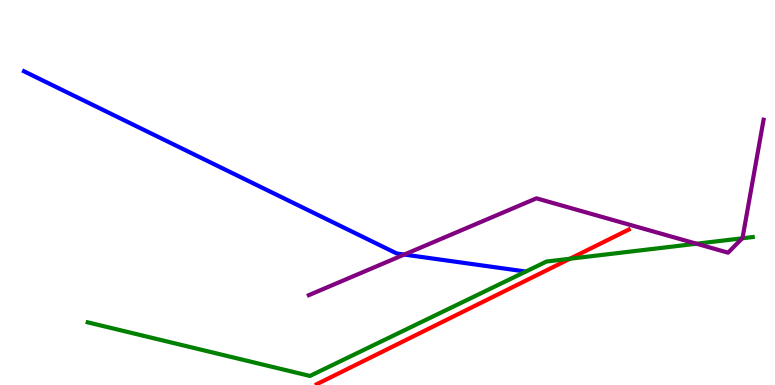[{'lines': ['blue', 'red'], 'intersections': []}, {'lines': ['green', 'red'], 'intersections': [{'x': 7.35, 'y': 3.28}]}, {'lines': ['purple', 'red'], 'intersections': []}, {'lines': ['blue', 'green'], 'intersections': []}, {'lines': ['blue', 'purple'], 'intersections': [{'x': 5.22, 'y': 3.39}]}, {'lines': ['green', 'purple'], 'intersections': [{'x': 8.99, 'y': 3.67}, {'x': 9.58, 'y': 3.81}]}]